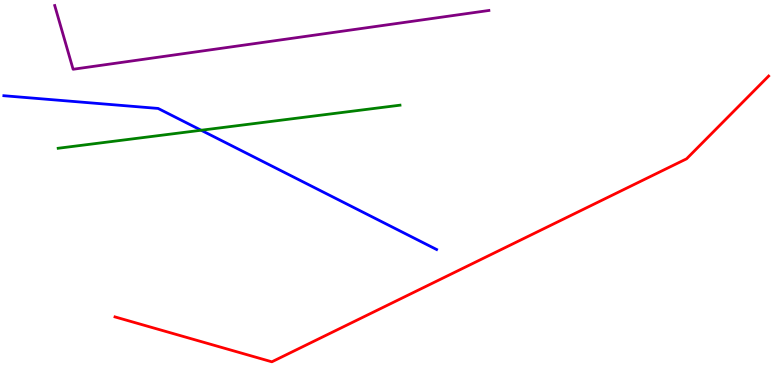[{'lines': ['blue', 'red'], 'intersections': []}, {'lines': ['green', 'red'], 'intersections': []}, {'lines': ['purple', 'red'], 'intersections': []}, {'lines': ['blue', 'green'], 'intersections': [{'x': 2.6, 'y': 6.62}]}, {'lines': ['blue', 'purple'], 'intersections': []}, {'lines': ['green', 'purple'], 'intersections': []}]